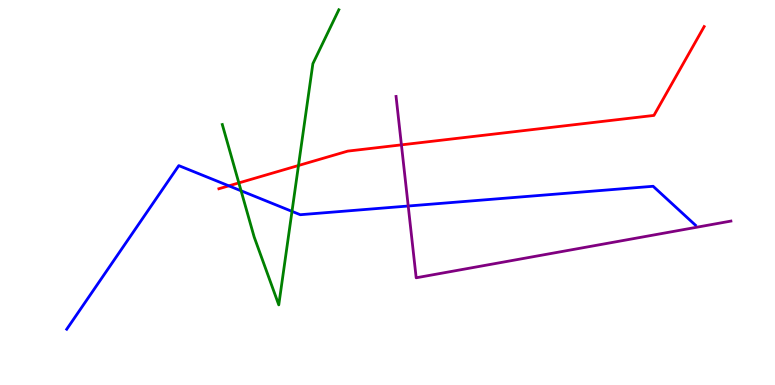[{'lines': ['blue', 'red'], 'intersections': [{'x': 2.95, 'y': 5.17}]}, {'lines': ['green', 'red'], 'intersections': [{'x': 3.08, 'y': 5.25}, {'x': 3.85, 'y': 5.7}]}, {'lines': ['purple', 'red'], 'intersections': [{'x': 5.18, 'y': 6.24}]}, {'lines': ['blue', 'green'], 'intersections': [{'x': 3.11, 'y': 5.04}, {'x': 3.77, 'y': 4.51}]}, {'lines': ['blue', 'purple'], 'intersections': [{'x': 5.27, 'y': 4.65}]}, {'lines': ['green', 'purple'], 'intersections': []}]